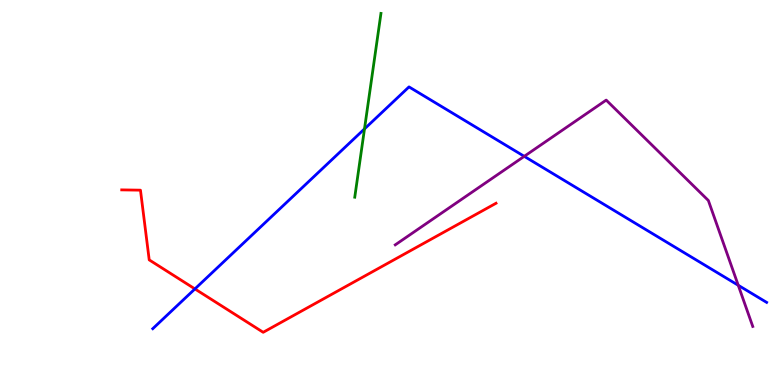[{'lines': ['blue', 'red'], 'intersections': [{'x': 2.52, 'y': 2.5}]}, {'lines': ['green', 'red'], 'intersections': []}, {'lines': ['purple', 'red'], 'intersections': []}, {'lines': ['blue', 'green'], 'intersections': [{'x': 4.7, 'y': 6.65}]}, {'lines': ['blue', 'purple'], 'intersections': [{'x': 6.76, 'y': 5.94}, {'x': 9.53, 'y': 2.59}]}, {'lines': ['green', 'purple'], 'intersections': []}]